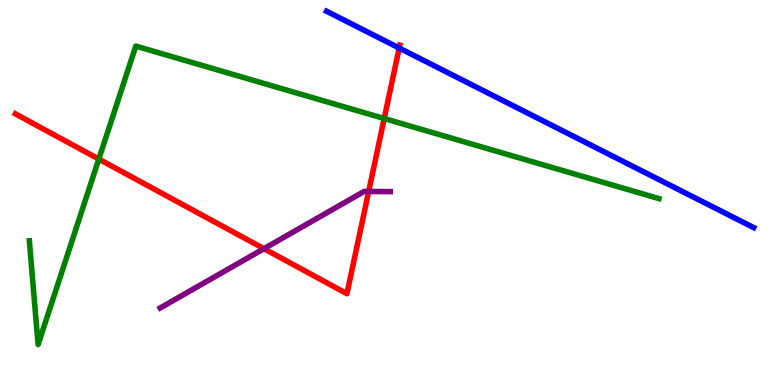[{'lines': ['blue', 'red'], 'intersections': [{'x': 5.15, 'y': 8.75}]}, {'lines': ['green', 'red'], 'intersections': [{'x': 1.27, 'y': 5.87}, {'x': 4.96, 'y': 6.92}]}, {'lines': ['purple', 'red'], 'intersections': [{'x': 3.41, 'y': 3.54}, {'x': 4.76, 'y': 5.03}]}, {'lines': ['blue', 'green'], 'intersections': []}, {'lines': ['blue', 'purple'], 'intersections': []}, {'lines': ['green', 'purple'], 'intersections': []}]